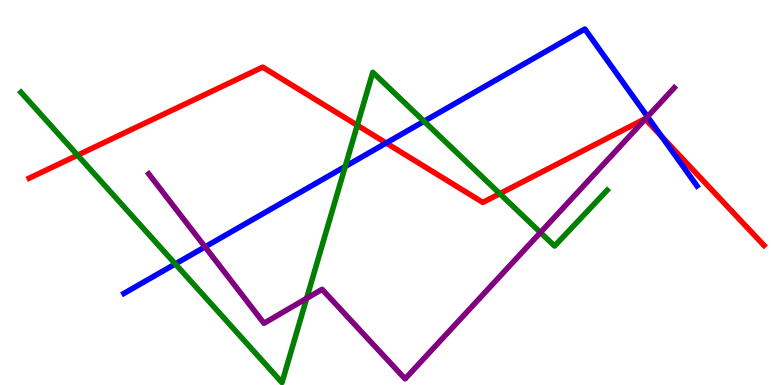[{'lines': ['blue', 'red'], 'intersections': [{'x': 4.98, 'y': 6.29}, {'x': 8.54, 'y': 6.45}]}, {'lines': ['green', 'red'], 'intersections': [{'x': 1.0, 'y': 5.97}, {'x': 4.61, 'y': 6.75}, {'x': 6.45, 'y': 4.97}]}, {'lines': ['purple', 'red'], 'intersections': [{'x': 8.33, 'y': 6.91}]}, {'lines': ['blue', 'green'], 'intersections': [{'x': 2.26, 'y': 3.14}, {'x': 4.45, 'y': 5.68}, {'x': 5.47, 'y': 6.85}]}, {'lines': ['blue', 'purple'], 'intersections': [{'x': 2.65, 'y': 3.59}, {'x': 8.35, 'y': 6.97}]}, {'lines': ['green', 'purple'], 'intersections': [{'x': 3.96, 'y': 2.25}, {'x': 6.97, 'y': 3.96}]}]